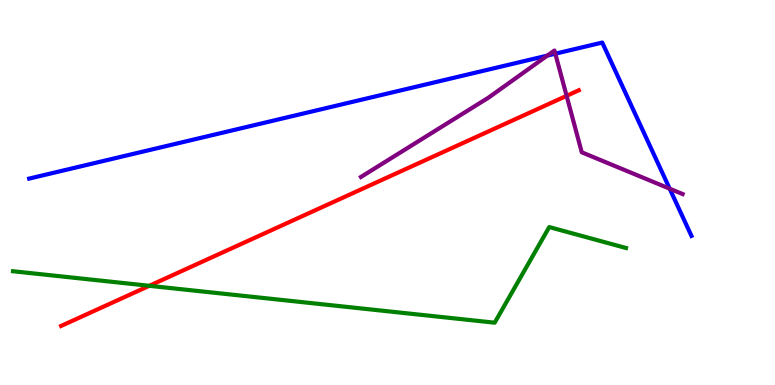[{'lines': ['blue', 'red'], 'intersections': []}, {'lines': ['green', 'red'], 'intersections': [{'x': 1.93, 'y': 2.58}]}, {'lines': ['purple', 'red'], 'intersections': [{'x': 7.31, 'y': 7.51}]}, {'lines': ['blue', 'green'], 'intersections': []}, {'lines': ['blue', 'purple'], 'intersections': [{'x': 7.06, 'y': 8.56}, {'x': 7.17, 'y': 8.61}, {'x': 8.64, 'y': 5.1}]}, {'lines': ['green', 'purple'], 'intersections': []}]